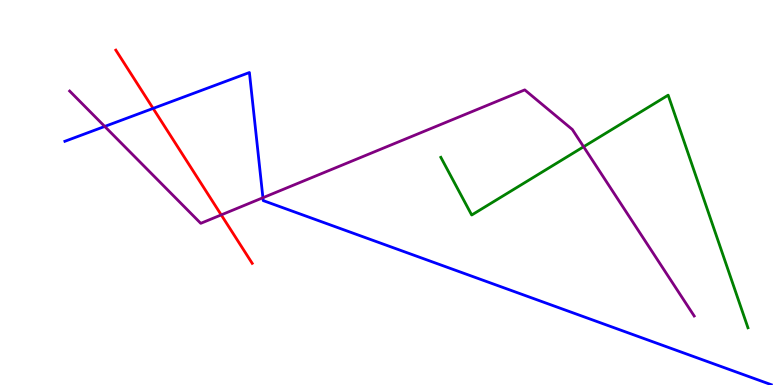[{'lines': ['blue', 'red'], 'intersections': [{'x': 1.98, 'y': 7.18}]}, {'lines': ['green', 'red'], 'intersections': []}, {'lines': ['purple', 'red'], 'intersections': [{'x': 2.85, 'y': 4.42}]}, {'lines': ['blue', 'green'], 'intersections': []}, {'lines': ['blue', 'purple'], 'intersections': [{'x': 1.35, 'y': 6.72}, {'x': 3.39, 'y': 4.86}]}, {'lines': ['green', 'purple'], 'intersections': [{'x': 7.53, 'y': 6.19}]}]